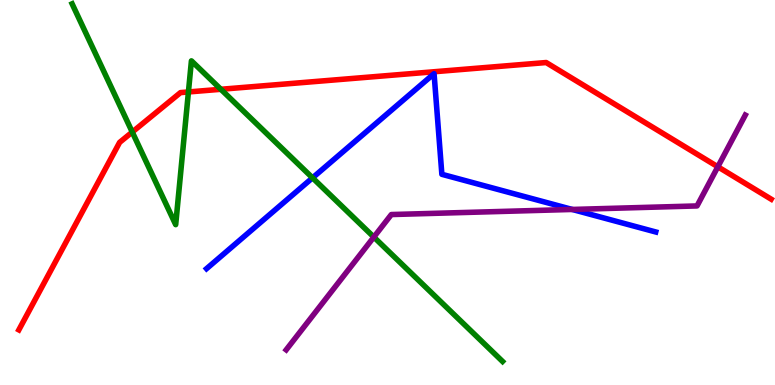[{'lines': ['blue', 'red'], 'intersections': []}, {'lines': ['green', 'red'], 'intersections': [{'x': 1.71, 'y': 6.57}, {'x': 2.43, 'y': 7.61}, {'x': 2.85, 'y': 7.68}]}, {'lines': ['purple', 'red'], 'intersections': [{'x': 9.26, 'y': 5.67}]}, {'lines': ['blue', 'green'], 'intersections': [{'x': 4.03, 'y': 5.38}]}, {'lines': ['blue', 'purple'], 'intersections': [{'x': 7.38, 'y': 4.56}]}, {'lines': ['green', 'purple'], 'intersections': [{'x': 4.82, 'y': 3.84}]}]